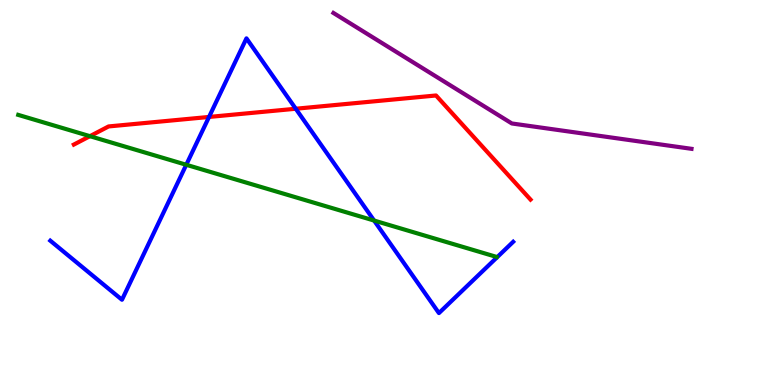[{'lines': ['blue', 'red'], 'intersections': [{'x': 2.7, 'y': 6.96}, {'x': 3.82, 'y': 7.18}]}, {'lines': ['green', 'red'], 'intersections': [{'x': 1.16, 'y': 6.46}]}, {'lines': ['purple', 'red'], 'intersections': []}, {'lines': ['blue', 'green'], 'intersections': [{'x': 2.4, 'y': 5.72}, {'x': 4.83, 'y': 4.27}]}, {'lines': ['blue', 'purple'], 'intersections': []}, {'lines': ['green', 'purple'], 'intersections': []}]